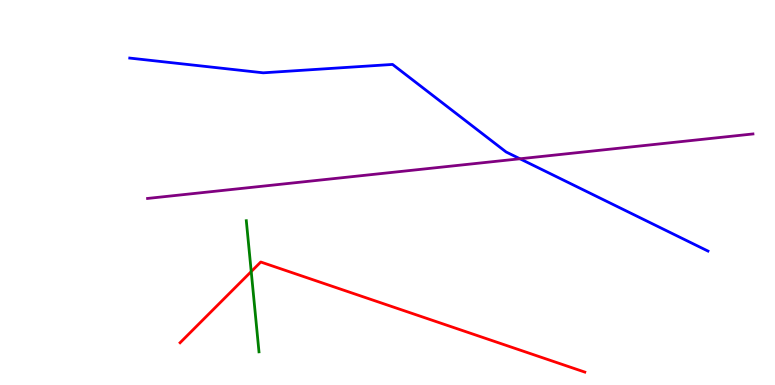[{'lines': ['blue', 'red'], 'intersections': []}, {'lines': ['green', 'red'], 'intersections': [{'x': 3.24, 'y': 2.95}]}, {'lines': ['purple', 'red'], 'intersections': []}, {'lines': ['blue', 'green'], 'intersections': []}, {'lines': ['blue', 'purple'], 'intersections': [{'x': 6.71, 'y': 5.88}]}, {'lines': ['green', 'purple'], 'intersections': []}]